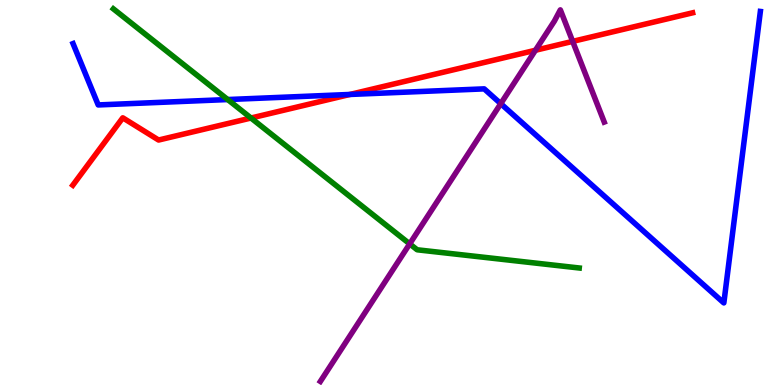[{'lines': ['blue', 'red'], 'intersections': [{'x': 4.51, 'y': 7.55}]}, {'lines': ['green', 'red'], 'intersections': [{'x': 3.24, 'y': 6.93}]}, {'lines': ['purple', 'red'], 'intersections': [{'x': 6.91, 'y': 8.69}, {'x': 7.39, 'y': 8.92}]}, {'lines': ['blue', 'green'], 'intersections': [{'x': 2.94, 'y': 7.41}]}, {'lines': ['blue', 'purple'], 'intersections': [{'x': 6.46, 'y': 7.31}]}, {'lines': ['green', 'purple'], 'intersections': [{'x': 5.29, 'y': 3.67}]}]